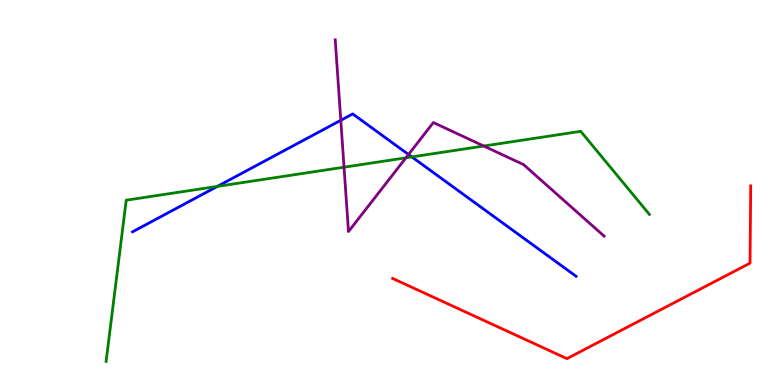[{'lines': ['blue', 'red'], 'intersections': []}, {'lines': ['green', 'red'], 'intersections': []}, {'lines': ['purple', 'red'], 'intersections': []}, {'lines': ['blue', 'green'], 'intersections': [{'x': 2.81, 'y': 5.16}, {'x': 5.31, 'y': 5.92}]}, {'lines': ['blue', 'purple'], 'intersections': [{'x': 4.4, 'y': 6.88}, {'x': 5.27, 'y': 5.99}]}, {'lines': ['green', 'purple'], 'intersections': [{'x': 4.44, 'y': 5.66}, {'x': 5.24, 'y': 5.9}, {'x': 6.24, 'y': 6.21}]}]